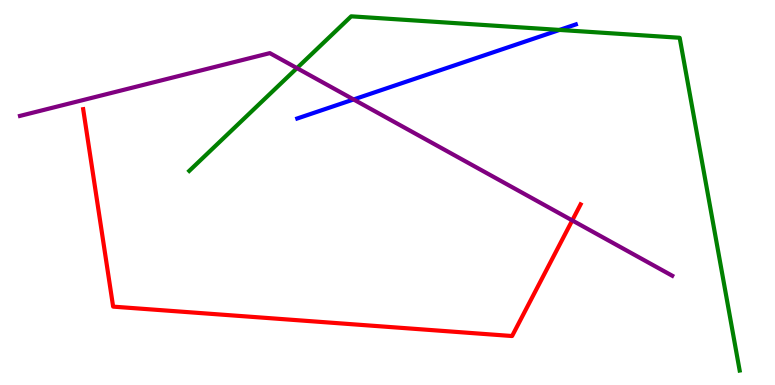[{'lines': ['blue', 'red'], 'intersections': []}, {'lines': ['green', 'red'], 'intersections': []}, {'lines': ['purple', 'red'], 'intersections': [{'x': 7.38, 'y': 4.27}]}, {'lines': ['blue', 'green'], 'intersections': [{'x': 7.22, 'y': 9.22}]}, {'lines': ['blue', 'purple'], 'intersections': [{'x': 4.56, 'y': 7.42}]}, {'lines': ['green', 'purple'], 'intersections': [{'x': 3.83, 'y': 8.23}]}]